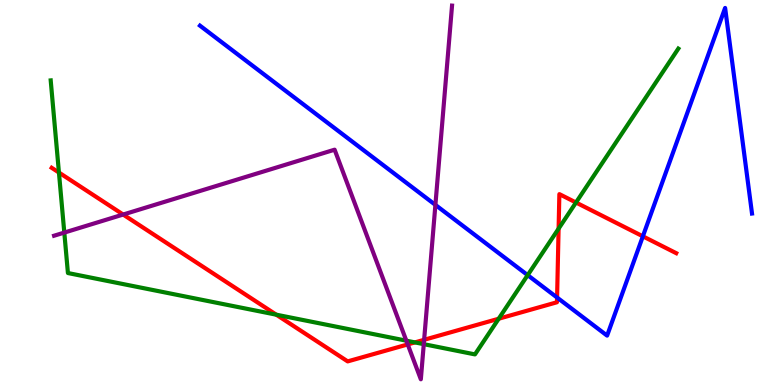[{'lines': ['blue', 'red'], 'intersections': [{'x': 7.19, 'y': 2.27}, {'x': 8.3, 'y': 3.86}]}, {'lines': ['green', 'red'], 'intersections': [{'x': 0.761, 'y': 5.52}, {'x': 3.56, 'y': 1.83}, {'x': 5.35, 'y': 1.11}, {'x': 6.43, 'y': 1.72}, {'x': 7.21, 'y': 4.06}, {'x': 7.43, 'y': 4.74}]}, {'lines': ['purple', 'red'], 'intersections': [{'x': 1.59, 'y': 4.43}, {'x': 5.26, 'y': 1.05}, {'x': 5.47, 'y': 1.17}]}, {'lines': ['blue', 'green'], 'intersections': [{'x': 6.81, 'y': 2.85}]}, {'lines': ['blue', 'purple'], 'intersections': [{'x': 5.62, 'y': 4.68}]}, {'lines': ['green', 'purple'], 'intersections': [{'x': 0.83, 'y': 3.96}, {'x': 5.24, 'y': 1.15}, {'x': 5.47, 'y': 1.06}]}]